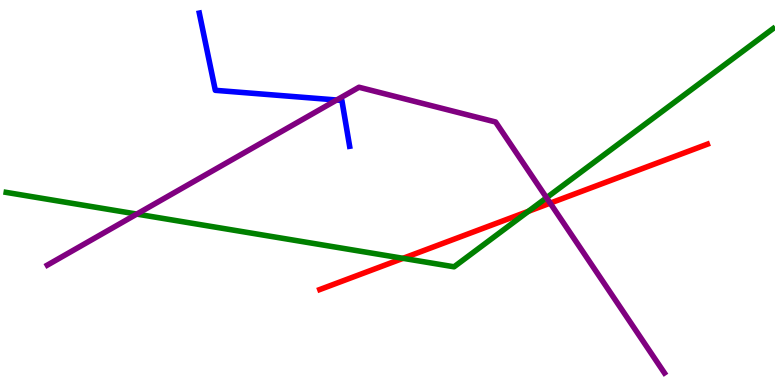[{'lines': ['blue', 'red'], 'intersections': []}, {'lines': ['green', 'red'], 'intersections': [{'x': 5.2, 'y': 3.29}, {'x': 6.82, 'y': 4.51}]}, {'lines': ['purple', 'red'], 'intersections': [{'x': 7.1, 'y': 4.72}]}, {'lines': ['blue', 'green'], 'intersections': []}, {'lines': ['blue', 'purple'], 'intersections': [{'x': 4.34, 'y': 7.4}]}, {'lines': ['green', 'purple'], 'intersections': [{'x': 1.76, 'y': 4.44}, {'x': 7.05, 'y': 4.86}]}]